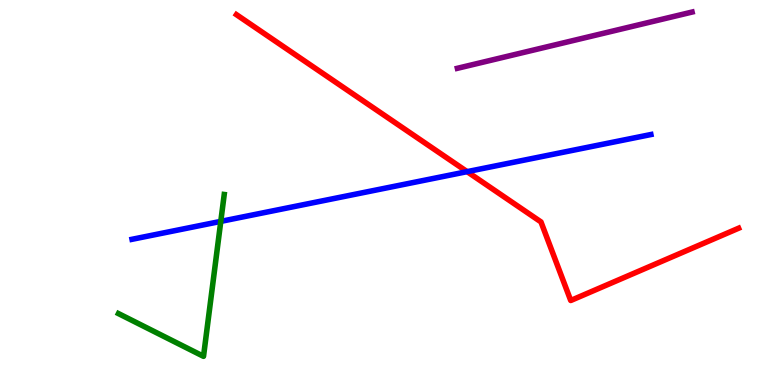[{'lines': ['blue', 'red'], 'intersections': [{'x': 6.03, 'y': 5.54}]}, {'lines': ['green', 'red'], 'intersections': []}, {'lines': ['purple', 'red'], 'intersections': []}, {'lines': ['blue', 'green'], 'intersections': [{'x': 2.85, 'y': 4.25}]}, {'lines': ['blue', 'purple'], 'intersections': []}, {'lines': ['green', 'purple'], 'intersections': []}]